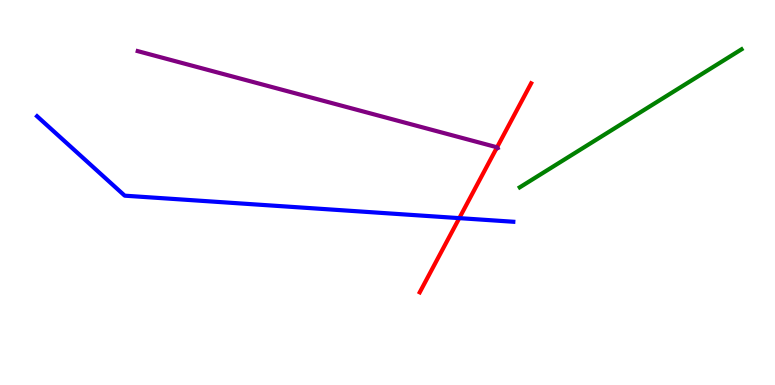[{'lines': ['blue', 'red'], 'intersections': [{'x': 5.93, 'y': 4.33}]}, {'lines': ['green', 'red'], 'intersections': []}, {'lines': ['purple', 'red'], 'intersections': [{'x': 6.41, 'y': 6.17}]}, {'lines': ['blue', 'green'], 'intersections': []}, {'lines': ['blue', 'purple'], 'intersections': []}, {'lines': ['green', 'purple'], 'intersections': []}]